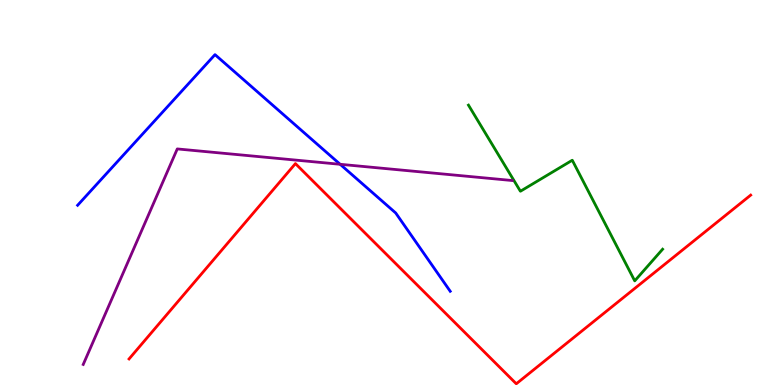[{'lines': ['blue', 'red'], 'intersections': []}, {'lines': ['green', 'red'], 'intersections': []}, {'lines': ['purple', 'red'], 'intersections': []}, {'lines': ['blue', 'green'], 'intersections': []}, {'lines': ['blue', 'purple'], 'intersections': [{'x': 4.39, 'y': 5.73}]}, {'lines': ['green', 'purple'], 'intersections': []}]